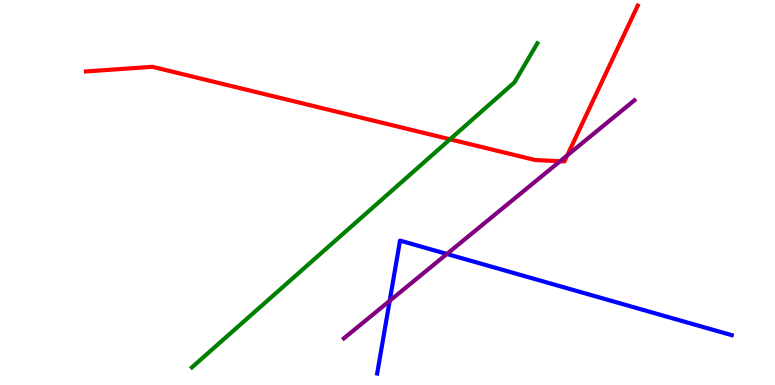[{'lines': ['blue', 'red'], 'intersections': []}, {'lines': ['green', 'red'], 'intersections': [{'x': 5.81, 'y': 6.38}]}, {'lines': ['purple', 'red'], 'intersections': [{'x': 7.23, 'y': 5.81}, {'x': 7.32, 'y': 5.97}]}, {'lines': ['blue', 'green'], 'intersections': []}, {'lines': ['blue', 'purple'], 'intersections': [{'x': 5.03, 'y': 2.19}, {'x': 5.77, 'y': 3.4}]}, {'lines': ['green', 'purple'], 'intersections': []}]